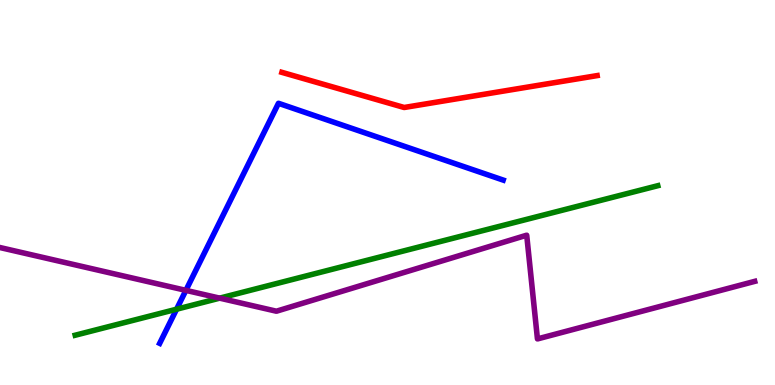[{'lines': ['blue', 'red'], 'intersections': []}, {'lines': ['green', 'red'], 'intersections': []}, {'lines': ['purple', 'red'], 'intersections': []}, {'lines': ['blue', 'green'], 'intersections': [{'x': 2.28, 'y': 1.97}]}, {'lines': ['blue', 'purple'], 'intersections': [{'x': 2.4, 'y': 2.46}]}, {'lines': ['green', 'purple'], 'intersections': [{'x': 2.83, 'y': 2.26}]}]